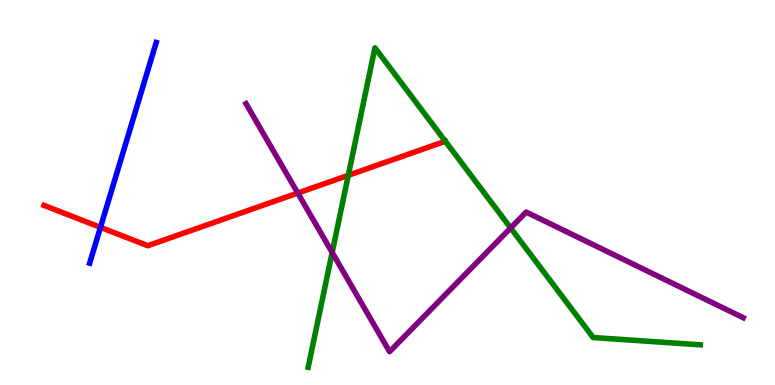[{'lines': ['blue', 'red'], 'intersections': [{'x': 1.3, 'y': 4.1}]}, {'lines': ['green', 'red'], 'intersections': [{'x': 4.49, 'y': 5.45}, {'x': 5.75, 'y': 6.33}]}, {'lines': ['purple', 'red'], 'intersections': [{'x': 3.84, 'y': 4.99}]}, {'lines': ['blue', 'green'], 'intersections': []}, {'lines': ['blue', 'purple'], 'intersections': []}, {'lines': ['green', 'purple'], 'intersections': [{'x': 4.29, 'y': 3.44}, {'x': 6.59, 'y': 4.08}]}]